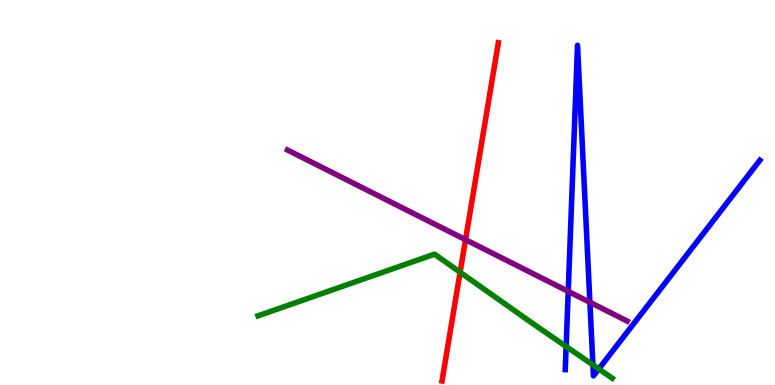[{'lines': ['blue', 'red'], 'intersections': []}, {'lines': ['green', 'red'], 'intersections': [{'x': 5.94, 'y': 2.93}]}, {'lines': ['purple', 'red'], 'intersections': [{'x': 6.01, 'y': 3.77}]}, {'lines': ['blue', 'green'], 'intersections': [{'x': 7.3, 'y': 1.0}, {'x': 7.65, 'y': 0.522}, {'x': 7.73, 'y': 0.417}]}, {'lines': ['blue', 'purple'], 'intersections': [{'x': 7.33, 'y': 2.43}, {'x': 7.61, 'y': 2.15}]}, {'lines': ['green', 'purple'], 'intersections': []}]